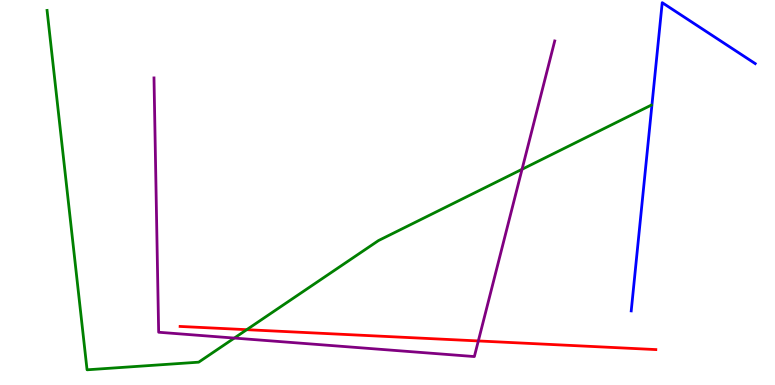[{'lines': ['blue', 'red'], 'intersections': []}, {'lines': ['green', 'red'], 'intersections': [{'x': 3.18, 'y': 1.44}]}, {'lines': ['purple', 'red'], 'intersections': [{'x': 6.17, 'y': 1.14}]}, {'lines': ['blue', 'green'], 'intersections': []}, {'lines': ['blue', 'purple'], 'intersections': []}, {'lines': ['green', 'purple'], 'intersections': [{'x': 3.02, 'y': 1.22}, {'x': 6.74, 'y': 5.6}]}]